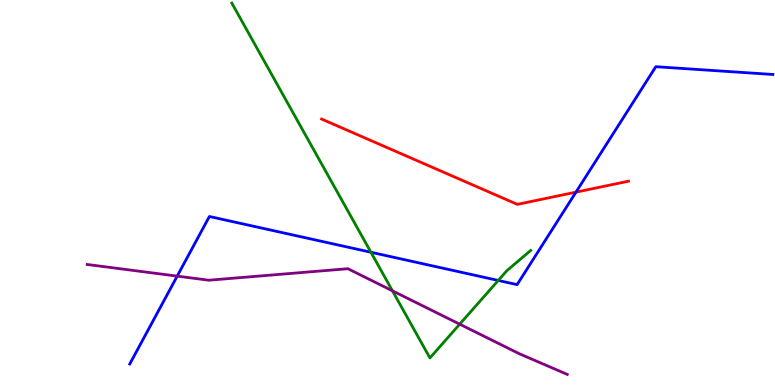[{'lines': ['blue', 'red'], 'intersections': [{'x': 7.43, 'y': 5.01}]}, {'lines': ['green', 'red'], 'intersections': []}, {'lines': ['purple', 'red'], 'intersections': []}, {'lines': ['blue', 'green'], 'intersections': [{'x': 4.79, 'y': 3.45}, {'x': 6.43, 'y': 2.72}]}, {'lines': ['blue', 'purple'], 'intersections': [{'x': 2.29, 'y': 2.83}]}, {'lines': ['green', 'purple'], 'intersections': [{'x': 5.06, 'y': 2.45}, {'x': 5.93, 'y': 1.58}]}]